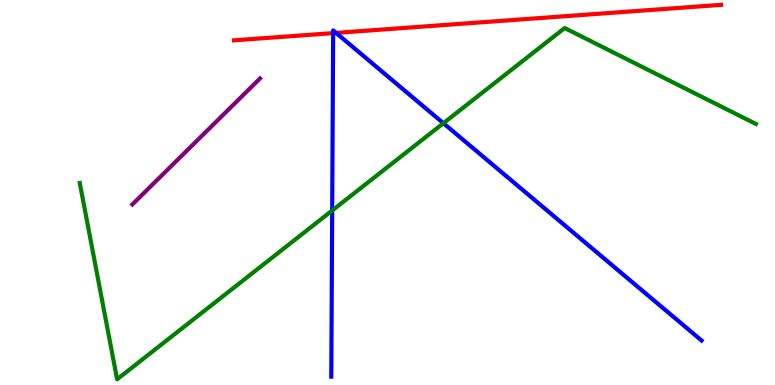[{'lines': ['blue', 'red'], 'intersections': [{'x': 4.3, 'y': 9.14}, {'x': 4.34, 'y': 9.15}]}, {'lines': ['green', 'red'], 'intersections': []}, {'lines': ['purple', 'red'], 'intersections': []}, {'lines': ['blue', 'green'], 'intersections': [{'x': 4.29, 'y': 4.53}, {'x': 5.72, 'y': 6.8}]}, {'lines': ['blue', 'purple'], 'intersections': []}, {'lines': ['green', 'purple'], 'intersections': []}]